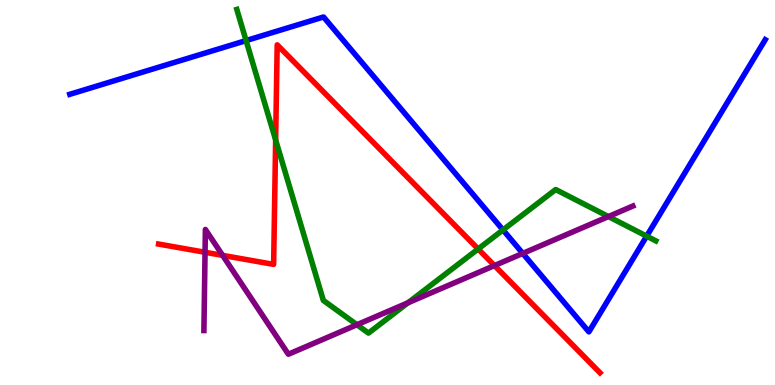[{'lines': ['blue', 'red'], 'intersections': []}, {'lines': ['green', 'red'], 'intersections': [{'x': 3.56, 'y': 6.36}, {'x': 6.17, 'y': 3.53}]}, {'lines': ['purple', 'red'], 'intersections': [{'x': 2.65, 'y': 3.45}, {'x': 2.87, 'y': 3.37}, {'x': 6.38, 'y': 3.1}]}, {'lines': ['blue', 'green'], 'intersections': [{'x': 3.18, 'y': 8.95}, {'x': 6.49, 'y': 4.03}, {'x': 8.34, 'y': 3.87}]}, {'lines': ['blue', 'purple'], 'intersections': [{'x': 6.75, 'y': 3.42}]}, {'lines': ['green', 'purple'], 'intersections': [{'x': 4.61, 'y': 1.57}, {'x': 5.26, 'y': 2.14}, {'x': 7.85, 'y': 4.38}]}]